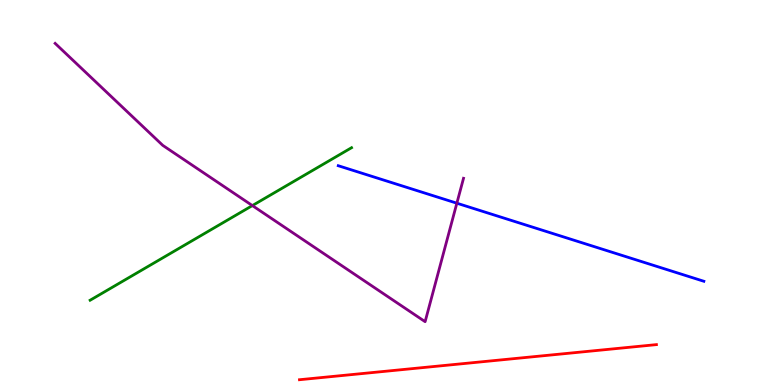[{'lines': ['blue', 'red'], 'intersections': []}, {'lines': ['green', 'red'], 'intersections': []}, {'lines': ['purple', 'red'], 'intersections': []}, {'lines': ['blue', 'green'], 'intersections': []}, {'lines': ['blue', 'purple'], 'intersections': [{'x': 5.89, 'y': 4.72}]}, {'lines': ['green', 'purple'], 'intersections': [{'x': 3.26, 'y': 4.66}]}]